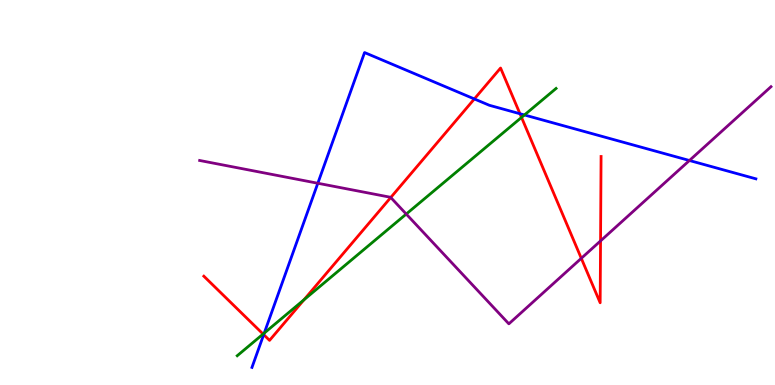[{'lines': ['blue', 'red'], 'intersections': [{'x': 3.4, 'y': 1.31}, {'x': 6.12, 'y': 7.43}, {'x': 6.71, 'y': 7.05}]}, {'lines': ['green', 'red'], 'intersections': [{'x': 3.39, 'y': 1.32}, {'x': 3.92, 'y': 2.21}, {'x': 6.73, 'y': 6.95}]}, {'lines': ['purple', 'red'], 'intersections': [{'x': 5.04, 'y': 4.87}, {'x': 7.5, 'y': 3.29}, {'x': 7.75, 'y': 3.74}]}, {'lines': ['blue', 'green'], 'intersections': [{'x': 3.41, 'y': 1.35}, {'x': 6.77, 'y': 7.01}]}, {'lines': ['blue', 'purple'], 'intersections': [{'x': 4.1, 'y': 5.24}, {'x': 8.9, 'y': 5.83}]}, {'lines': ['green', 'purple'], 'intersections': [{'x': 5.24, 'y': 4.44}]}]